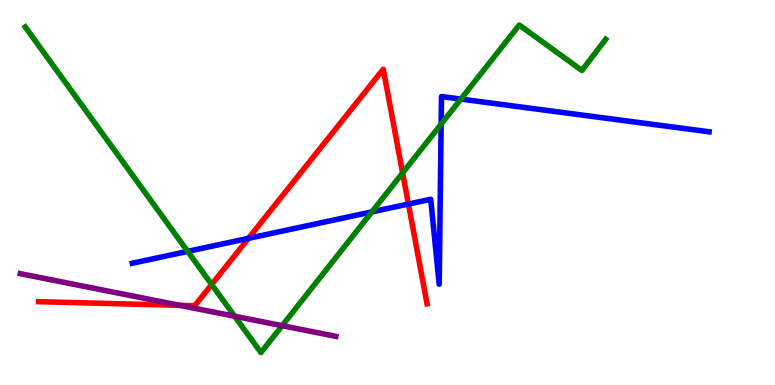[{'lines': ['blue', 'red'], 'intersections': [{'x': 3.21, 'y': 3.81}, {'x': 5.27, 'y': 4.7}]}, {'lines': ['green', 'red'], 'intersections': [{'x': 2.73, 'y': 2.61}, {'x': 5.2, 'y': 5.51}]}, {'lines': ['purple', 'red'], 'intersections': [{'x': 2.32, 'y': 2.07}]}, {'lines': ['blue', 'green'], 'intersections': [{'x': 2.42, 'y': 3.47}, {'x': 4.8, 'y': 4.5}, {'x': 5.69, 'y': 6.78}, {'x': 5.95, 'y': 7.43}]}, {'lines': ['blue', 'purple'], 'intersections': []}, {'lines': ['green', 'purple'], 'intersections': [{'x': 3.03, 'y': 1.79}, {'x': 3.64, 'y': 1.54}]}]